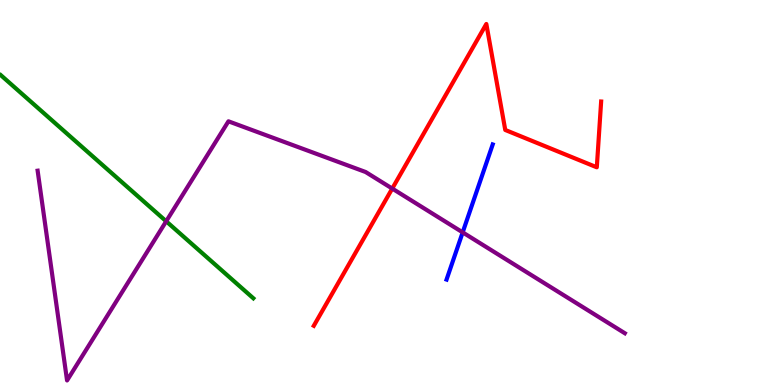[{'lines': ['blue', 'red'], 'intersections': []}, {'lines': ['green', 'red'], 'intersections': []}, {'lines': ['purple', 'red'], 'intersections': [{'x': 5.06, 'y': 5.1}]}, {'lines': ['blue', 'green'], 'intersections': []}, {'lines': ['blue', 'purple'], 'intersections': [{'x': 5.97, 'y': 3.96}]}, {'lines': ['green', 'purple'], 'intersections': [{'x': 2.14, 'y': 4.25}]}]